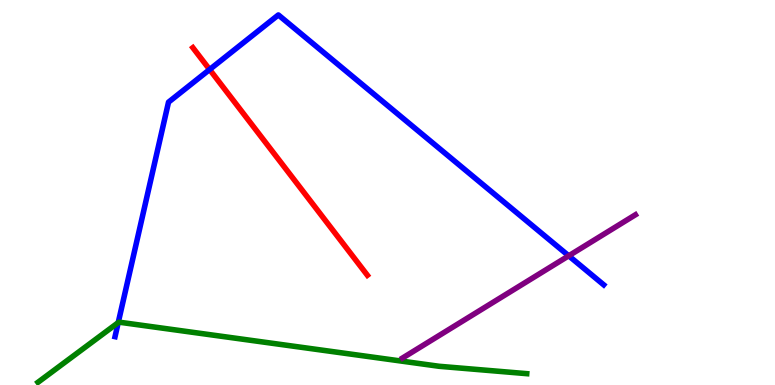[{'lines': ['blue', 'red'], 'intersections': [{'x': 2.7, 'y': 8.19}]}, {'lines': ['green', 'red'], 'intersections': []}, {'lines': ['purple', 'red'], 'intersections': []}, {'lines': ['blue', 'green'], 'intersections': [{'x': 1.53, 'y': 1.62}]}, {'lines': ['blue', 'purple'], 'intersections': [{'x': 7.34, 'y': 3.36}]}, {'lines': ['green', 'purple'], 'intersections': []}]